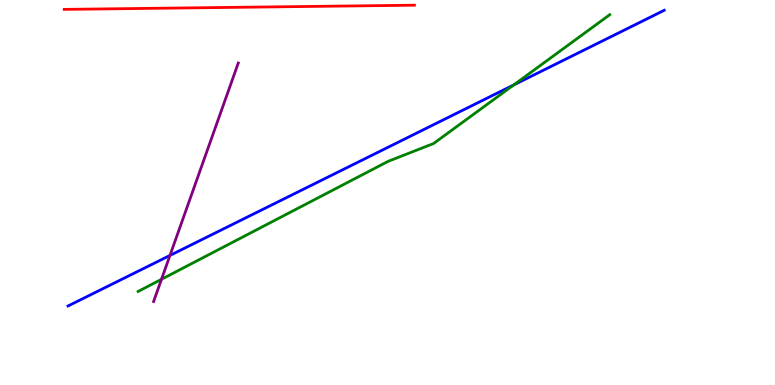[{'lines': ['blue', 'red'], 'intersections': []}, {'lines': ['green', 'red'], 'intersections': []}, {'lines': ['purple', 'red'], 'intersections': []}, {'lines': ['blue', 'green'], 'intersections': [{'x': 6.63, 'y': 7.79}]}, {'lines': ['blue', 'purple'], 'intersections': [{'x': 2.19, 'y': 3.37}]}, {'lines': ['green', 'purple'], 'intersections': [{'x': 2.08, 'y': 2.75}]}]